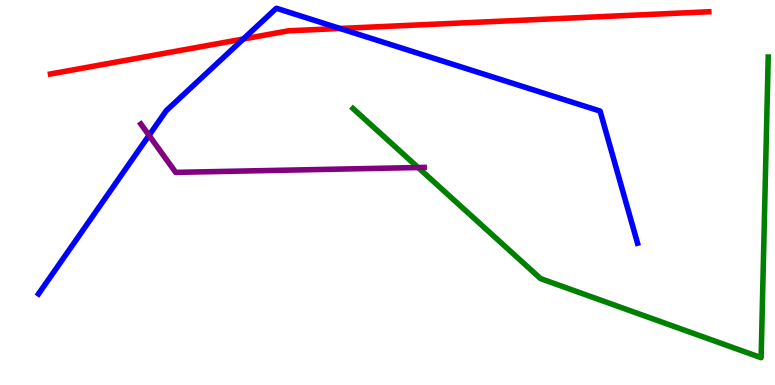[{'lines': ['blue', 'red'], 'intersections': [{'x': 3.14, 'y': 8.99}, {'x': 4.39, 'y': 9.26}]}, {'lines': ['green', 'red'], 'intersections': []}, {'lines': ['purple', 'red'], 'intersections': []}, {'lines': ['blue', 'green'], 'intersections': []}, {'lines': ['blue', 'purple'], 'intersections': [{'x': 1.92, 'y': 6.48}]}, {'lines': ['green', 'purple'], 'intersections': [{'x': 5.39, 'y': 5.65}]}]